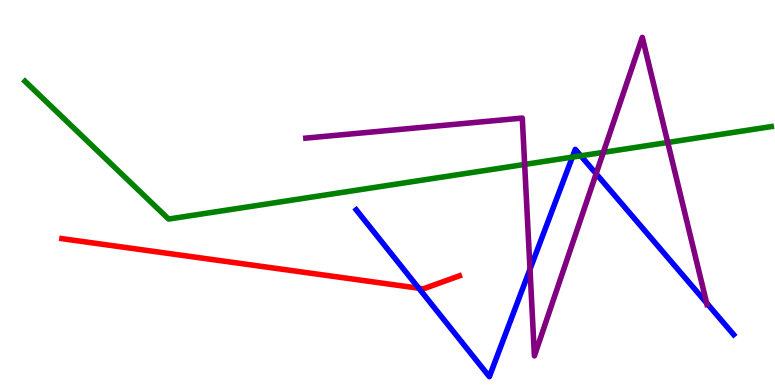[{'lines': ['blue', 'red'], 'intersections': [{'x': 5.4, 'y': 2.51}]}, {'lines': ['green', 'red'], 'intersections': []}, {'lines': ['purple', 'red'], 'intersections': []}, {'lines': ['blue', 'green'], 'intersections': [{'x': 7.39, 'y': 5.92}, {'x': 7.49, 'y': 5.95}]}, {'lines': ['blue', 'purple'], 'intersections': [{'x': 6.84, 'y': 3.01}, {'x': 7.69, 'y': 5.49}, {'x': 9.12, 'y': 2.13}]}, {'lines': ['green', 'purple'], 'intersections': [{'x': 6.77, 'y': 5.73}, {'x': 7.79, 'y': 6.04}, {'x': 8.62, 'y': 6.3}]}]